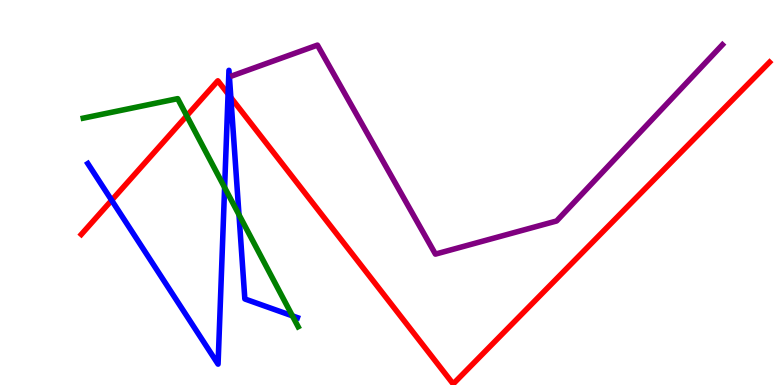[{'lines': ['blue', 'red'], 'intersections': [{'x': 1.44, 'y': 4.8}, {'x': 2.94, 'y': 7.56}, {'x': 2.98, 'y': 7.47}]}, {'lines': ['green', 'red'], 'intersections': [{'x': 2.41, 'y': 6.99}]}, {'lines': ['purple', 'red'], 'intersections': []}, {'lines': ['blue', 'green'], 'intersections': [{'x': 2.9, 'y': 5.13}, {'x': 3.08, 'y': 4.42}, {'x': 3.77, 'y': 1.8}]}, {'lines': ['blue', 'purple'], 'intersections': []}, {'lines': ['green', 'purple'], 'intersections': []}]